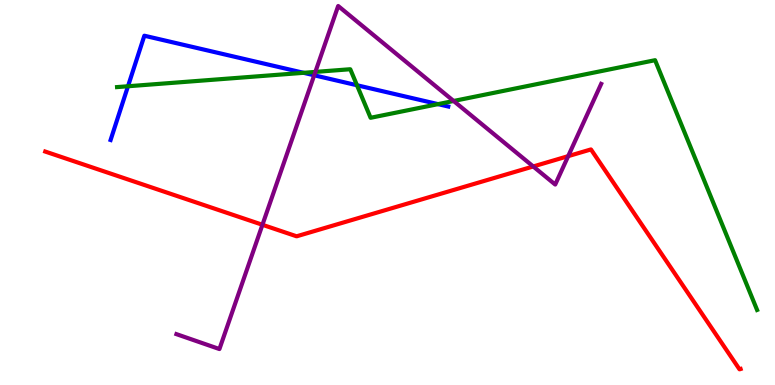[{'lines': ['blue', 'red'], 'intersections': []}, {'lines': ['green', 'red'], 'intersections': []}, {'lines': ['purple', 'red'], 'intersections': [{'x': 3.39, 'y': 4.16}, {'x': 6.88, 'y': 5.68}, {'x': 7.33, 'y': 5.94}]}, {'lines': ['blue', 'green'], 'intersections': [{'x': 1.65, 'y': 7.76}, {'x': 3.92, 'y': 8.11}, {'x': 4.61, 'y': 7.79}, {'x': 5.65, 'y': 7.3}]}, {'lines': ['blue', 'purple'], 'intersections': [{'x': 4.05, 'y': 8.04}]}, {'lines': ['green', 'purple'], 'intersections': [{'x': 4.07, 'y': 8.13}, {'x': 5.85, 'y': 7.38}]}]